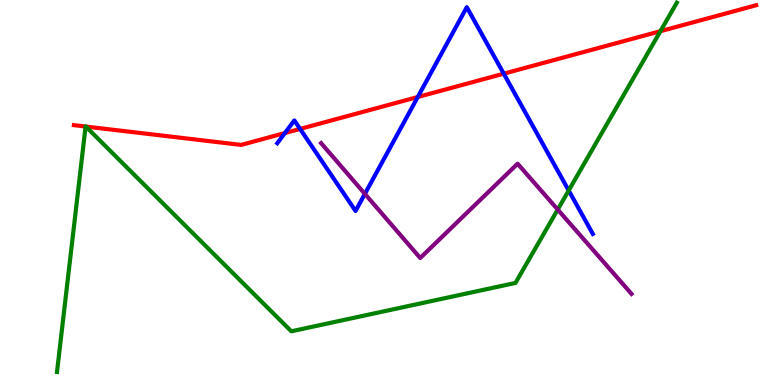[{'lines': ['blue', 'red'], 'intersections': [{'x': 3.68, 'y': 6.54}, {'x': 3.87, 'y': 6.65}, {'x': 5.39, 'y': 7.48}, {'x': 6.5, 'y': 8.09}]}, {'lines': ['green', 'red'], 'intersections': [{'x': 1.1, 'y': 6.71}, {'x': 1.11, 'y': 6.71}, {'x': 8.52, 'y': 9.19}]}, {'lines': ['purple', 'red'], 'intersections': []}, {'lines': ['blue', 'green'], 'intersections': [{'x': 7.34, 'y': 5.05}]}, {'lines': ['blue', 'purple'], 'intersections': [{'x': 4.71, 'y': 4.96}]}, {'lines': ['green', 'purple'], 'intersections': [{'x': 7.2, 'y': 4.56}]}]